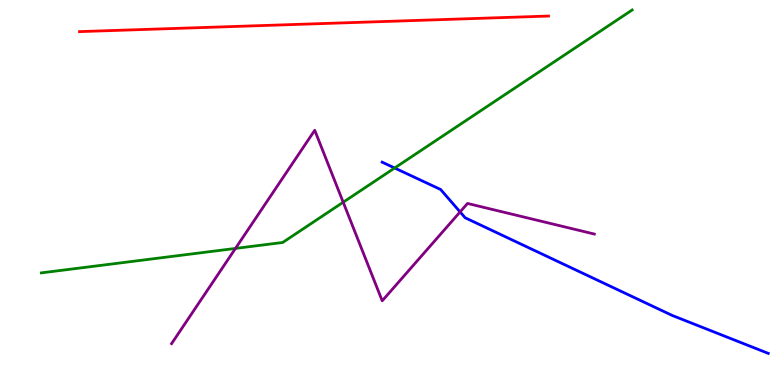[{'lines': ['blue', 'red'], 'intersections': []}, {'lines': ['green', 'red'], 'intersections': []}, {'lines': ['purple', 'red'], 'intersections': []}, {'lines': ['blue', 'green'], 'intersections': [{'x': 5.09, 'y': 5.64}]}, {'lines': ['blue', 'purple'], 'intersections': [{'x': 5.94, 'y': 4.5}]}, {'lines': ['green', 'purple'], 'intersections': [{'x': 3.04, 'y': 3.55}, {'x': 4.43, 'y': 4.75}]}]